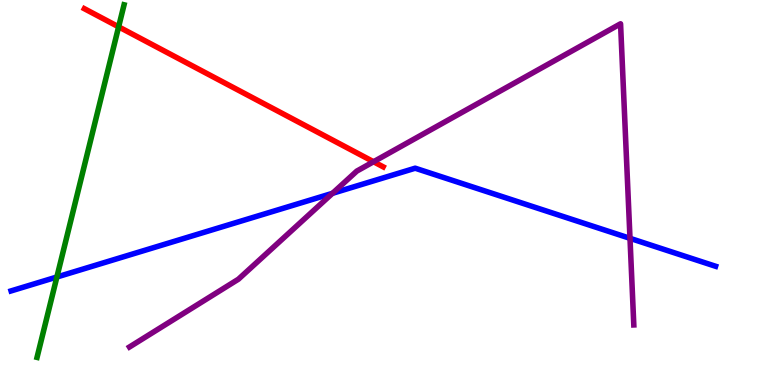[{'lines': ['blue', 'red'], 'intersections': []}, {'lines': ['green', 'red'], 'intersections': [{'x': 1.53, 'y': 9.3}]}, {'lines': ['purple', 'red'], 'intersections': [{'x': 4.82, 'y': 5.8}]}, {'lines': ['blue', 'green'], 'intersections': [{'x': 0.734, 'y': 2.81}]}, {'lines': ['blue', 'purple'], 'intersections': [{'x': 4.29, 'y': 4.98}, {'x': 8.13, 'y': 3.81}]}, {'lines': ['green', 'purple'], 'intersections': []}]